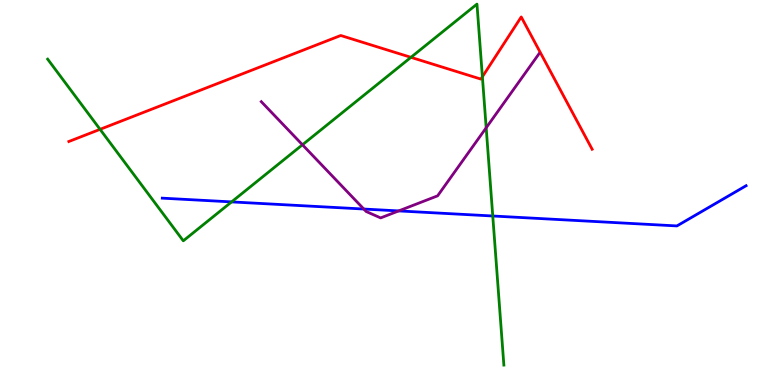[{'lines': ['blue', 'red'], 'intersections': []}, {'lines': ['green', 'red'], 'intersections': [{'x': 1.29, 'y': 6.64}, {'x': 5.3, 'y': 8.51}, {'x': 6.22, 'y': 8.01}]}, {'lines': ['purple', 'red'], 'intersections': []}, {'lines': ['blue', 'green'], 'intersections': [{'x': 2.99, 'y': 4.76}, {'x': 6.36, 'y': 4.39}]}, {'lines': ['blue', 'purple'], 'intersections': [{'x': 4.69, 'y': 4.57}, {'x': 5.14, 'y': 4.52}]}, {'lines': ['green', 'purple'], 'intersections': [{'x': 3.9, 'y': 6.24}, {'x': 6.27, 'y': 6.68}]}]